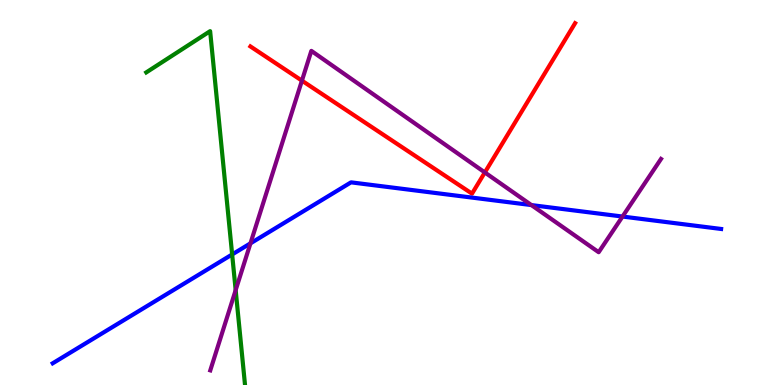[{'lines': ['blue', 'red'], 'intersections': []}, {'lines': ['green', 'red'], 'intersections': []}, {'lines': ['purple', 'red'], 'intersections': [{'x': 3.9, 'y': 7.91}, {'x': 6.26, 'y': 5.52}]}, {'lines': ['blue', 'green'], 'intersections': [{'x': 3.0, 'y': 3.39}]}, {'lines': ['blue', 'purple'], 'intersections': [{'x': 3.23, 'y': 3.68}, {'x': 6.86, 'y': 4.67}, {'x': 8.03, 'y': 4.38}]}, {'lines': ['green', 'purple'], 'intersections': [{'x': 3.04, 'y': 2.46}]}]